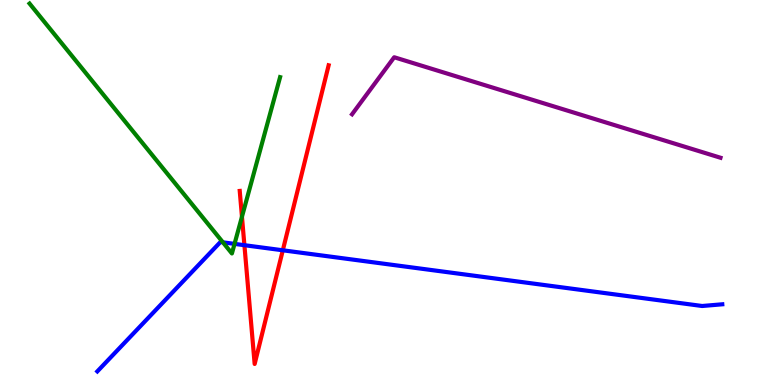[{'lines': ['blue', 'red'], 'intersections': [{'x': 3.15, 'y': 3.63}, {'x': 3.65, 'y': 3.5}]}, {'lines': ['green', 'red'], 'intersections': [{'x': 3.12, 'y': 4.37}]}, {'lines': ['purple', 'red'], 'intersections': []}, {'lines': ['blue', 'green'], 'intersections': [{'x': 2.88, 'y': 3.71}, {'x': 3.03, 'y': 3.67}]}, {'lines': ['blue', 'purple'], 'intersections': []}, {'lines': ['green', 'purple'], 'intersections': []}]